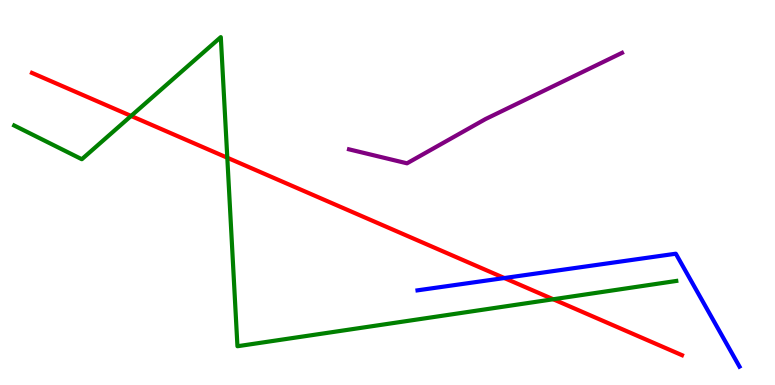[{'lines': ['blue', 'red'], 'intersections': [{'x': 6.51, 'y': 2.78}]}, {'lines': ['green', 'red'], 'intersections': [{'x': 1.69, 'y': 6.99}, {'x': 2.93, 'y': 5.9}, {'x': 7.14, 'y': 2.23}]}, {'lines': ['purple', 'red'], 'intersections': []}, {'lines': ['blue', 'green'], 'intersections': []}, {'lines': ['blue', 'purple'], 'intersections': []}, {'lines': ['green', 'purple'], 'intersections': []}]